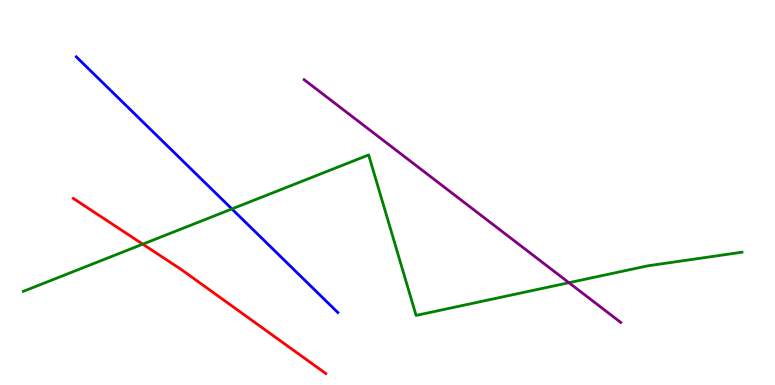[{'lines': ['blue', 'red'], 'intersections': []}, {'lines': ['green', 'red'], 'intersections': [{'x': 1.84, 'y': 3.66}]}, {'lines': ['purple', 'red'], 'intersections': []}, {'lines': ['blue', 'green'], 'intersections': [{'x': 2.99, 'y': 4.57}]}, {'lines': ['blue', 'purple'], 'intersections': []}, {'lines': ['green', 'purple'], 'intersections': [{'x': 7.34, 'y': 2.66}]}]